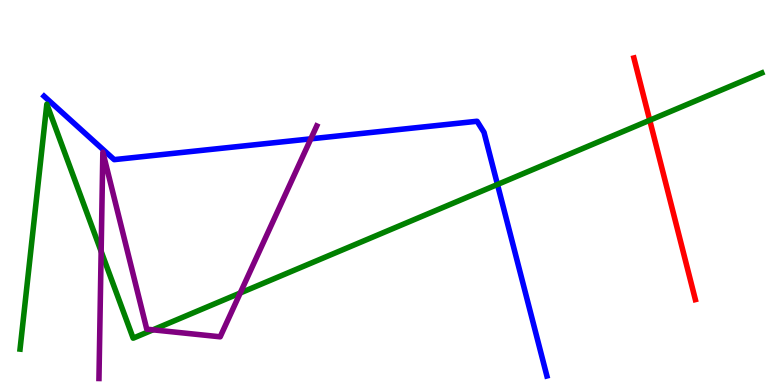[{'lines': ['blue', 'red'], 'intersections': []}, {'lines': ['green', 'red'], 'intersections': [{'x': 8.38, 'y': 6.88}]}, {'lines': ['purple', 'red'], 'intersections': []}, {'lines': ['blue', 'green'], 'intersections': [{'x': 6.42, 'y': 5.21}]}, {'lines': ['blue', 'purple'], 'intersections': [{'x': 4.01, 'y': 6.39}]}, {'lines': ['green', 'purple'], 'intersections': [{'x': 1.31, 'y': 3.47}, {'x': 1.97, 'y': 1.43}, {'x': 3.1, 'y': 2.39}]}]